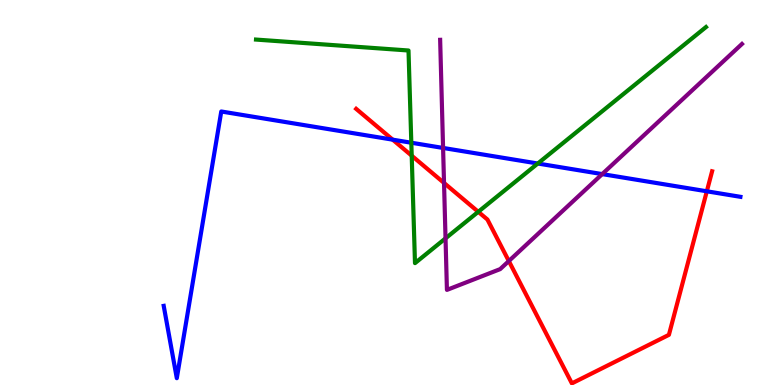[{'lines': ['blue', 'red'], 'intersections': [{'x': 5.07, 'y': 6.37}, {'x': 9.12, 'y': 5.03}]}, {'lines': ['green', 'red'], 'intersections': [{'x': 5.31, 'y': 5.96}, {'x': 6.17, 'y': 4.5}]}, {'lines': ['purple', 'red'], 'intersections': [{'x': 5.73, 'y': 5.25}, {'x': 6.57, 'y': 3.22}]}, {'lines': ['blue', 'green'], 'intersections': [{'x': 5.31, 'y': 6.29}, {'x': 6.94, 'y': 5.75}]}, {'lines': ['blue', 'purple'], 'intersections': [{'x': 5.72, 'y': 6.16}, {'x': 7.77, 'y': 5.48}]}, {'lines': ['green', 'purple'], 'intersections': [{'x': 5.75, 'y': 3.81}]}]